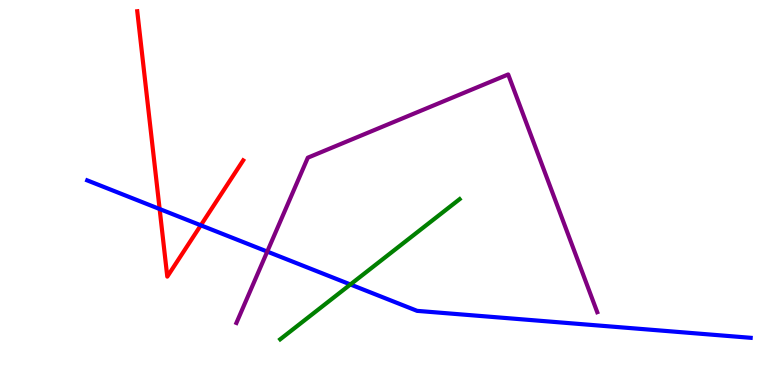[{'lines': ['blue', 'red'], 'intersections': [{'x': 2.06, 'y': 4.57}, {'x': 2.59, 'y': 4.15}]}, {'lines': ['green', 'red'], 'intersections': []}, {'lines': ['purple', 'red'], 'intersections': []}, {'lines': ['blue', 'green'], 'intersections': [{'x': 4.52, 'y': 2.61}]}, {'lines': ['blue', 'purple'], 'intersections': [{'x': 3.45, 'y': 3.47}]}, {'lines': ['green', 'purple'], 'intersections': []}]